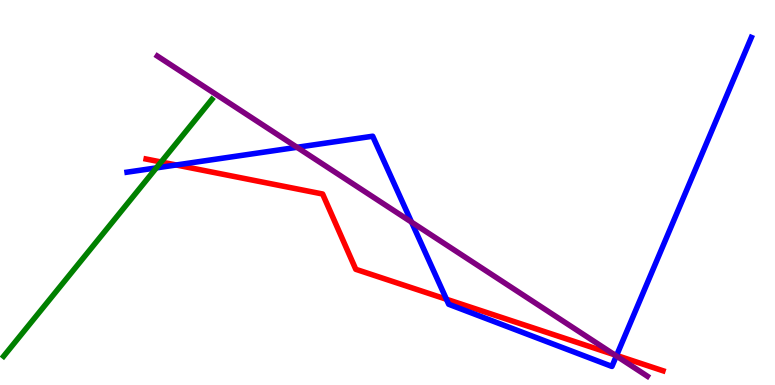[{'lines': ['blue', 'red'], 'intersections': [{'x': 2.27, 'y': 5.71}, {'x': 5.76, 'y': 2.23}, {'x': 7.96, 'y': 0.768}]}, {'lines': ['green', 'red'], 'intersections': [{'x': 2.08, 'y': 5.79}]}, {'lines': ['purple', 'red'], 'intersections': [{'x': 7.93, 'y': 0.786}]}, {'lines': ['blue', 'green'], 'intersections': [{'x': 2.02, 'y': 5.64}]}, {'lines': ['blue', 'purple'], 'intersections': [{'x': 3.83, 'y': 6.17}, {'x': 5.31, 'y': 4.23}, {'x': 7.95, 'y': 0.754}]}, {'lines': ['green', 'purple'], 'intersections': []}]